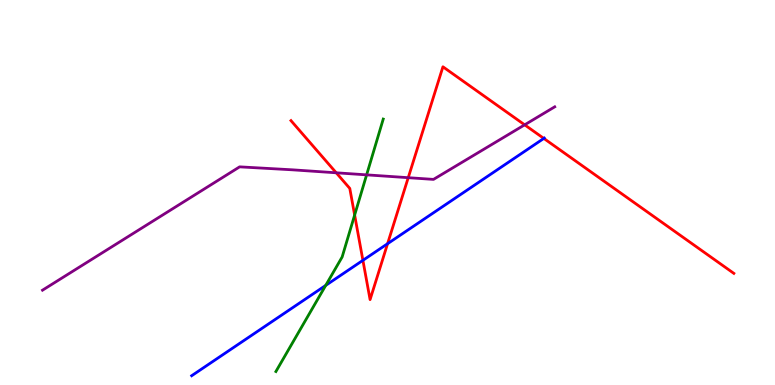[{'lines': ['blue', 'red'], 'intersections': [{'x': 4.68, 'y': 3.24}, {'x': 5.0, 'y': 3.67}, {'x': 7.02, 'y': 6.4}]}, {'lines': ['green', 'red'], 'intersections': [{'x': 4.58, 'y': 4.41}]}, {'lines': ['purple', 'red'], 'intersections': [{'x': 4.34, 'y': 5.51}, {'x': 5.27, 'y': 5.38}, {'x': 6.77, 'y': 6.76}]}, {'lines': ['blue', 'green'], 'intersections': [{'x': 4.2, 'y': 2.59}]}, {'lines': ['blue', 'purple'], 'intersections': []}, {'lines': ['green', 'purple'], 'intersections': [{'x': 4.73, 'y': 5.46}]}]